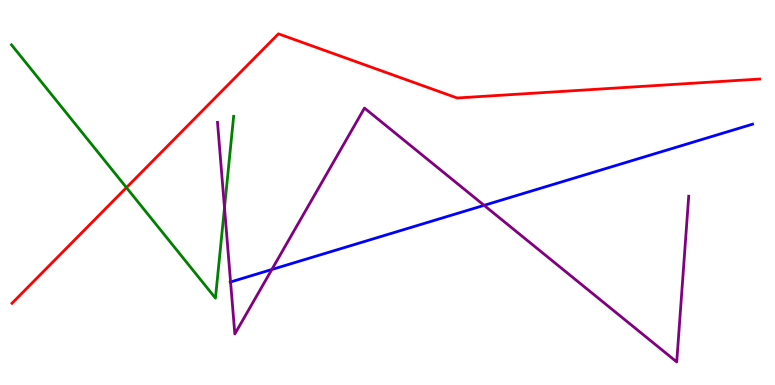[{'lines': ['blue', 'red'], 'intersections': []}, {'lines': ['green', 'red'], 'intersections': [{'x': 1.63, 'y': 5.13}]}, {'lines': ['purple', 'red'], 'intersections': []}, {'lines': ['blue', 'green'], 'intersections': []}, {'lines': ['blue', 'purple'], 'intersections': [{'x': 2.98, 'y': 2.68}, {'x': 3.51, 'y': 3.0}, {'x': 6.25, 'y': 4.67}]}, {'lines': ['green', 'purple'], 'intersections': [{'x': 2.9, 'y': 4.6}]}]